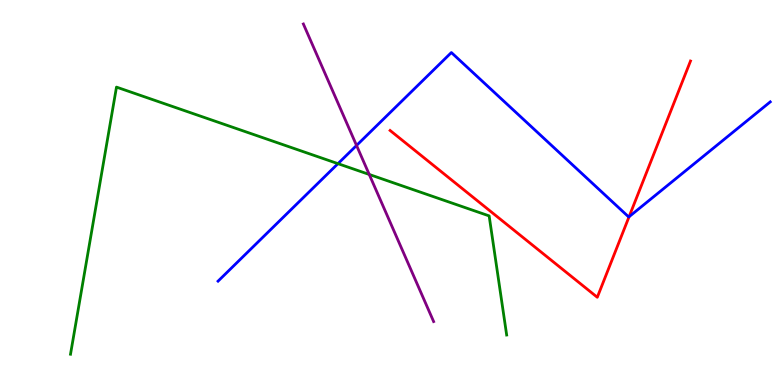[{'lines': ['blue', 'red'], 'intersections': [{'x': 8.12, 'y': 4.37}]}, {'lines': ['green', 'red'], 'intersections': []}, {'lines': ['purple', 'red'], 'intersections': []}, {'lines': ['blue', 'green'], 'intersections': [{'x': 4.36, 'y': 5.75}]}, {'lines': ['blue', 'purple'], 'intersections': [{'x': 4.6, 'y': 6.22}]}, {'lines': ['green', 'purple'], 'intersections': [{'x': 4.76, 'y': 5.47}]}]